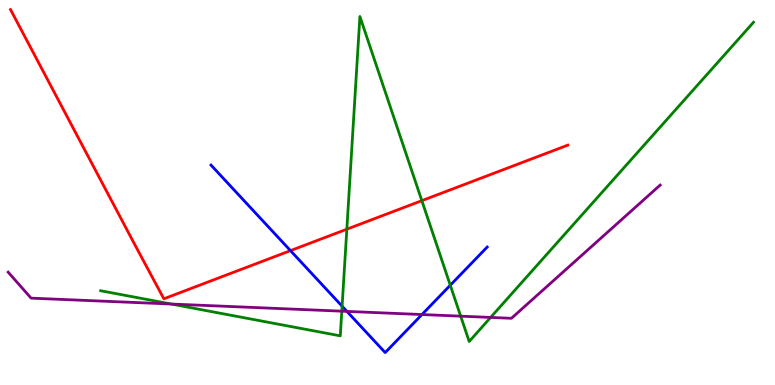[{'lines': ['blue', 'red'], 'intersections': [{'x': 3.75, 'y': 3.49}]}, {'lines': ['green', 'red'], 'intersections': [{'x': 4.48, 'y': 4.05}, {'x': 5.44, 'y': 4.79}]}, {'lines': ['purple', 'red'], 'intersections': []}, {'lines': ['blue', 'green'], 'intersections': [{'x': 4.41, 'y': 2.05}, {'x': 5.81, 'y': 2.59}]}, {'lines': ['blue', 'purple'], 'intersections': [{'x': 4.48, 'y': 1.91}, {'x': 5.44, 'y': 1.83}]}, {'lines': ['green', 'purple'], 'intersections': [{'x': 2.21, 'y': 2.1}, {'x': 4.41, 'y': 1.92}, {'x': 5.94, 'y': 1.79}, {'x': 6.33, 'y': 1.76}]}]